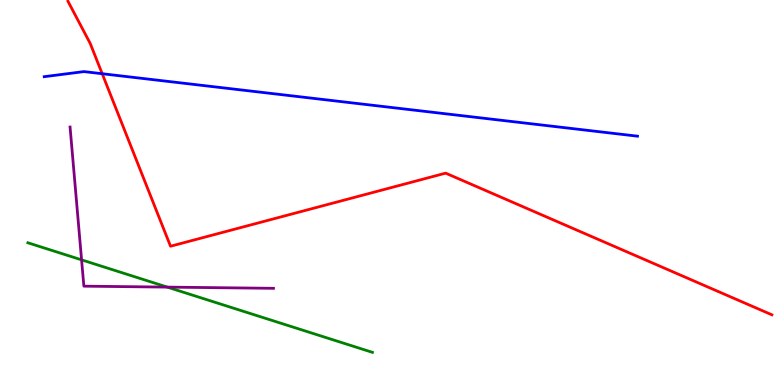[{'lines': ['blue', 'red'], 'intersections': [{'x': 1.32, 'y': 8.09}]}, {'lines': ['green', 'red'], 'intersections': []}, {'lines': ['purple', 'red'], 'intersections': []}, {'lines': ['blue', 'green'], 'intersections': []}, {'lines': ['blue', 'purple'], 'intersections': []}, {'lines': ['green', 'purple'], 'intersections': [{'x': 1.05, 'y': 3.25}, {'x': 2.16, 'y': 2.54}]}]